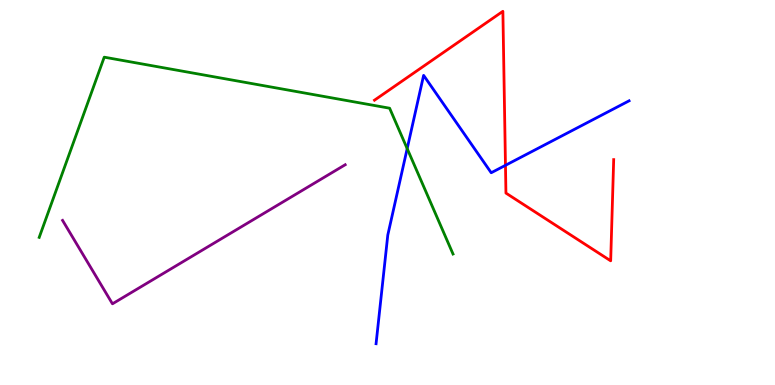[{'lines': ['blue', 'red'], 'intersections': [{'x': 6.52, 'y': 5.71}]}, {'lines': ['green', 'red'], 'intersections': []}, {'lines': ['purple', 'red'], 'intersections': []}, {'lines': ['blue', 'green'], 'intersections': [{'x': 5.25, 'y': 6.14}]}, {'lines': ['blue', 'purple'], 'intersections': []}, {'lines': ['green', 'purple'], 'intersections': []}]